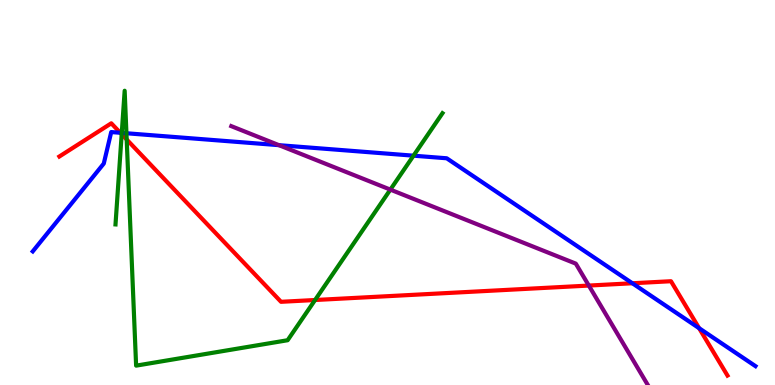[{'lines': ['blue', 'red'], 'intersections': [{'x': 1.55, 'y': 6.55}, {'x': 8.16, 'y': 2.64}, {'x': 9.02, 'y': 1.48}]}, {'lines': ['green', 'red'], 'intersections': [{'x': 1.57, 'y': 6.51}, {'x': 1.63, 'y': 6.38}, {'x': 4.07, 'y': 2.21}]}, {'lines': ['purple', 'red'], 'intersections': [{'x': 7.6, 'y': 2.58}]}, {'lines': ['blue', 'green'], 'intersections': [{'x': 1.57, 'y': 6.55}, {'x': 1.63, 'y': 6.54}, {'x': 5.34, 'y': 5.96}]}, {'lines': ['blue', 'purple'], 'intersections': [{'x': 3.6, 'y': 6.23}]}, {'lines': ['green', 'purple'], 'intersections': [{'x': 5.04, 'y': 5.07}]}]